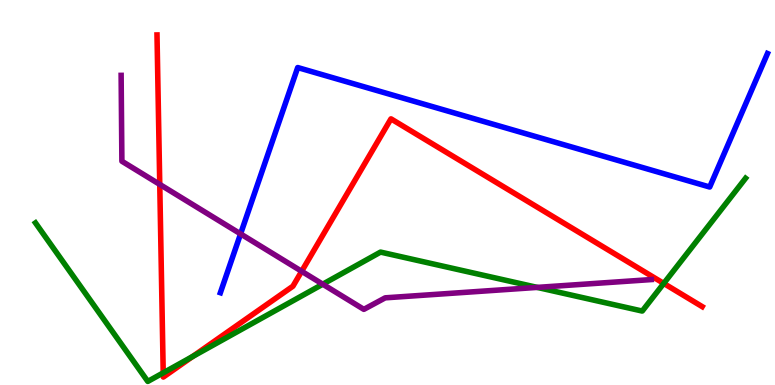[{'lines': ['blue', 'red'], 'intersections': []}, {'lines': ['green', 'red'], 'intersections': [{'x': 2.11, 'y': 0.316}, {'x': 2.49, 'y': 0.74}, {'x': 8.56, 'y': 2.64}]}, {'lines': ['purple', 'red'], 'intersections': [{'x': 2.06, 'y': 5.21}, {'x': 3.89, 'y': 2.95}]}, {'lines': ['blue', 'green'], 'intersections': []}, {'lines': ['blue', 'purple'], 'intersections': [{'x': 3.1, 'y': 3.92}]}, {'lines': ['green', 'purple'], 'intersections': [{'x': 4.16, 'y': 2.62}, {'x': 6.93, 'y': 2.54}]}]